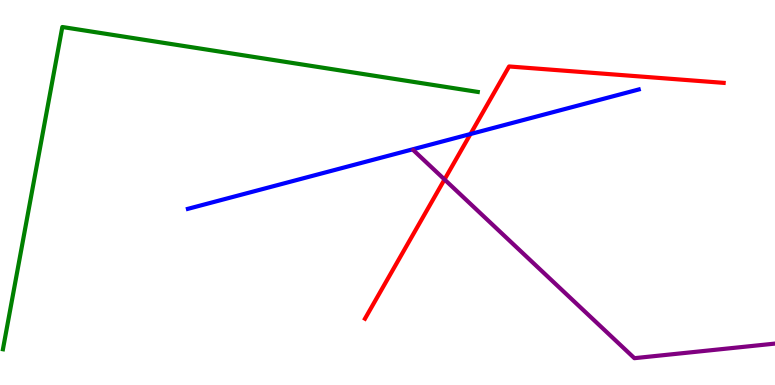[{'lines': ['blue', 'red'], 'intersections': [{'x': 6.07, 'y': 6.52}]}, {'lines': ['green', 'red'], 'intersections': []}, {'lines': ['purple', 'red'], 'intersections': [{'x': 5.74, 'y': 5.34}]}, {'lines': ['blue', 'green'], 'intersections': []}, {'lines': ['blue', 'purple'], 'intersections': []}, {'lines': ['green', 'purple'], 'intersections': []}]